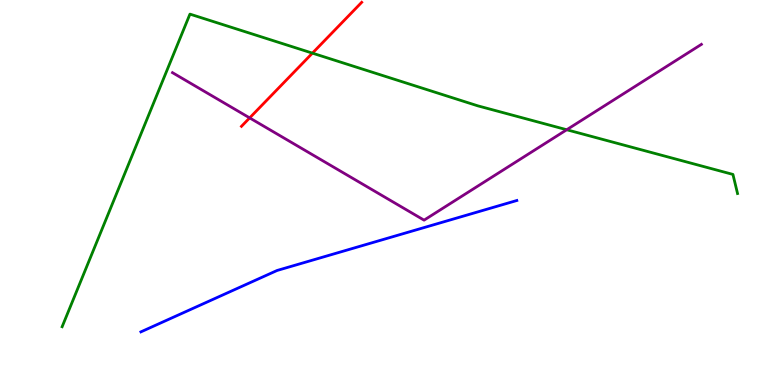[{'lines': ['blue', 'red'], 'intersections': []}, {'lines': ['green', 'red'], 'intersections': [{'x': 4.03, 'y': 8.62}]}, {'lines': ['purple', 'red'], 'intersections': [{'x': 3.22, 'y': 6.94}]}, {'lines': ['blue', 'green'], 'intersections': []}, {'lines': ['blue', 'purple'], 'intersections': []}, {'lines': ['green', 'purple'], 'intersections': [{'x': 7.31, 'y': 6.63}]}]